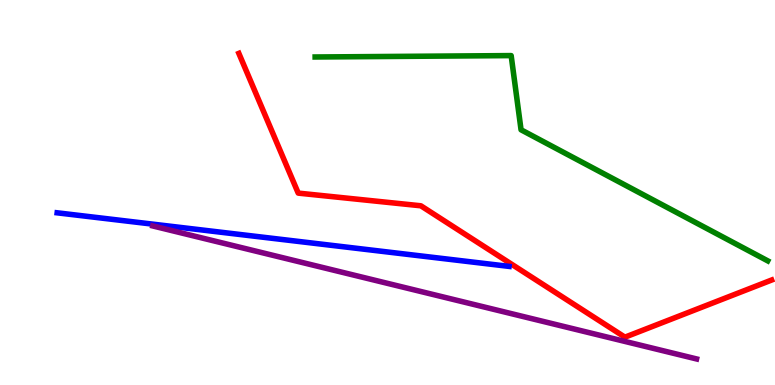[{'lines': ['blue', 'red'], 'intersections': []}, {'lines': ['green', 'red'], 'intersections': []}, {'lines': ['purple', 'red'], 'intersections': []}, {'lines': ['blue', 'green'], 'intersections': []}, {'lines': ['blue', 'purple'], 'intersections': []}, {'lines': ['green', 'purple'], 'intersections': []}]